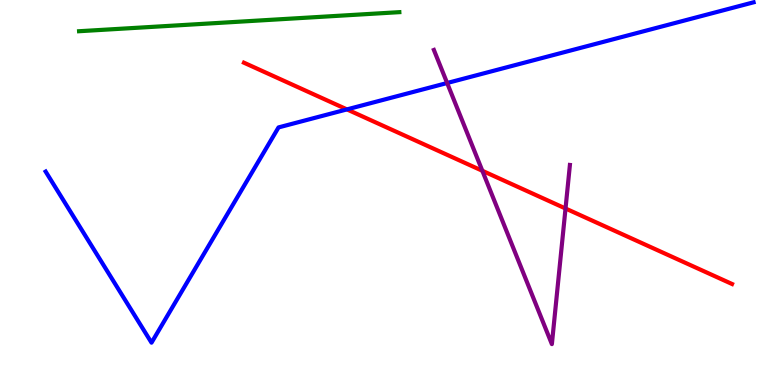[{'lines': ['blue', 'red'], 'intersections': [{'x': 4.48, 'y': 7.16}]}, {'lines': ['green', 'red'], 'intersections': []}, {'lines': ['purple', 'red'], 'intersections': [{'x': 6.22, 'y': 5.56}, {'x': 7.3, 'y': 4.58}]}, {'lines': ['blue', 'green'], 'intersections': []}, {'lines': ['blue', 'purple'], 'intersections': [{'x': 5.77, 'y': 7.84}]}, {'lines': ['green', 'purple'], 'intersections': []}]